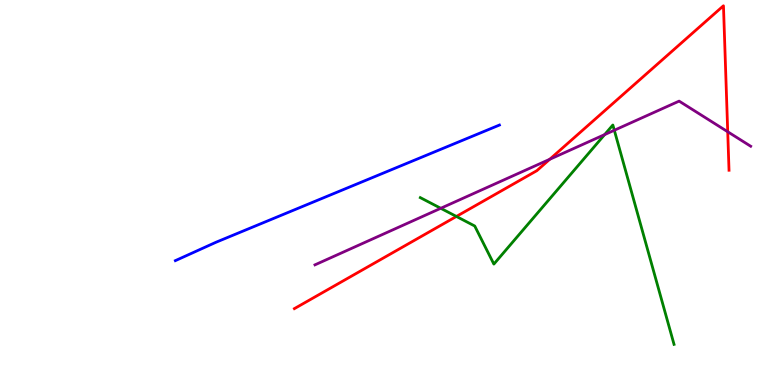[{'lines': ['blue', 'red'], 'intersections': []}, {'lines': ['green', 'red'], 'intersections': [{'x': 5.89, 'y': 4.38}]}, {'lines': ['purple', 'red'], 'intersections': [{'x': 7.09, 'y': 5.86}, {'x': 9.39, 'y': 6.58}]}, {'lines': ['blue', 'green'], 'intersections': []}, {'lines': ['blue', 'purple'], 'intersections': []}, {'lines': ['green', 'purple'], 'intersections': [{'x': 5.69, 'y': 4.59}, {'x': 7.8, 'y': 6.5}, {'x': 7.93, 'y': 6.62}]}]